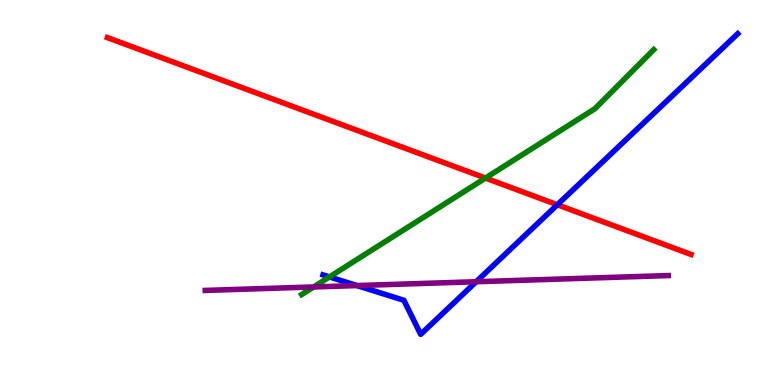[{'lines': ['blue', 'red'], 'intersections': [{'x': 7.19, 'y': 4.68}]}, {'lines': ['green', 'red'], 'intersections': [{'x': 6.26, 'y': 5.38}]}, {'lines': ['purple', 'red'], 'intersections': []}, {'lines': ['blue', 'green'], 'intersections': [{'x': 4.25, 'y': 2.81}]}, {'lines': ['blue', 'purple'], 'intersections': [{'x': 4.61, 'y': 2.58}, {'x': 6.14, 'y': 2.68}]}, {'lines': ['green', 'purple'], 'intersections': [{'x': 4.05, 'y': 2.55}]}]